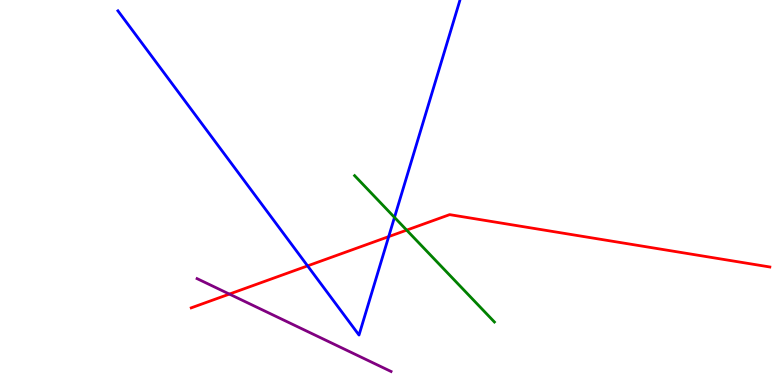[{'lines': ['blue', 'red'], 'intersections': [{'x': 3.97, 'y': 3.09}, {'x': 5.02, 'y': 3.85}]}, {'lines': ['green', 'red'], 'intersections': [{'x': 5.25, 'y': 4.02}]}, {'lines': ['purple', 'red'], 'intersections': [{'x': 2.96, 'y': 2.36}]}, {'lines': ['blue', 'green'], 'intersections': [{'x': 5.09, 'y': 4.35}]}, {'lines': ['blue', 'purple'], 'intersections': []}, {'lines': ['green', 'purple'], 'intersections': []}]